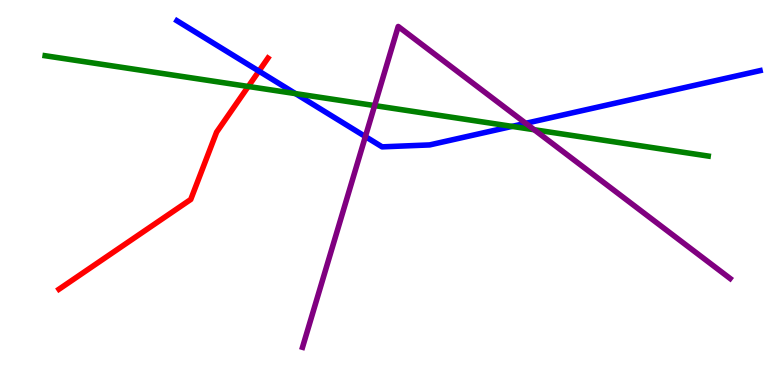[{'lines': ['blue', 'red'], 'intersections': [{'x': 3.34, 'y': 8.15}]}, {'lines': ['green', 'red'], 'intersections': [{'x': 3.2, 'y': 7.75}]}, {'lines': ['purple', 'red'], 'intersections': []}, {'lines': ['blue', 'green'], 'intersections': [{'x': 3.81, 'y': 7.57}, {'x': 6.61, 'y': 6.72}]}, {'lines': ['blue', 'purple'], 'intersections': [{'x': 4.71, 'y': 6.45}, {'x': 6.78, 'y': 6.8}]}, {'lines': ['green', 'purple'], 'intersections': [{'x': 4.83, 'y': 7.26}, {'x': 6.89, 'y': 6.63}]}]